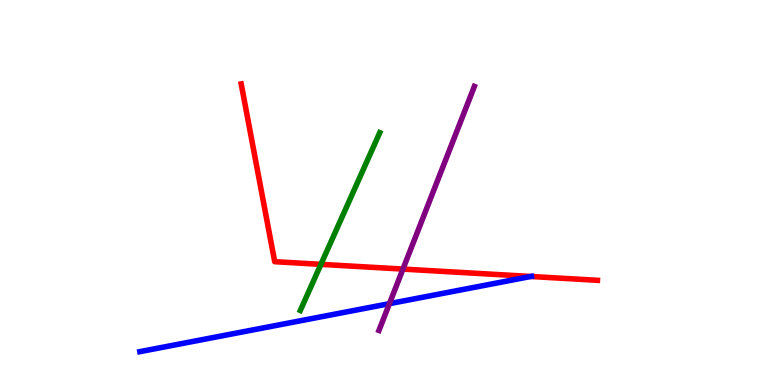[{'lines': ['blue', 'red'], 'intersections': [{'x': 6.85, 'y': 2.82}]}, {'lines': ['green', 'red'], 'intersections': [{'x': 4.14, 'y': 3.13}]}, {'lines': ['purple', 'red'], 'intersections': [{'x': 5.2, 'y': 3.01}]}, {'lines': ['blue', 'green'], 'intersections': []}, {'lines': ['blue', 'purple'], 'intersections': [{'x': 5.02, 'y': 2.11}]}, {'lines': ['green', 'purple'], 'intersections': []}]